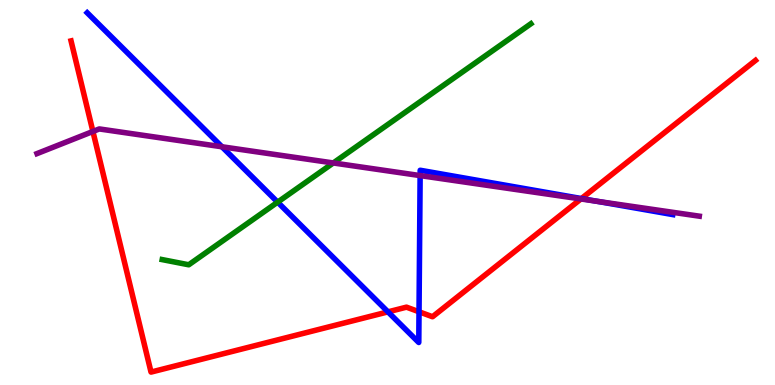[{'lines': ['blue', 'red'], 'intersections': [{'x': 5.01, 'y': 1.9}, {'x': 5.41, 'y': 1.9}, {'x': 7.5, 'y': 4.84}]}, {'lines': ['green', 'red'], 'intersections': []}, {'lines': ['purple', 'red'], 'intersections': [{'x': 1.2, 'y': 6.59}, {'x': 7.5, 'y': 4.83}]}, {'lines': ['blue', 'green'], 'intersections': [{'x': 3.58, 'y': 4.75}]}, {'lines': ['blue', 'purple'], 'intersections': [{'x': 2.86, 'y': 6.19}, {'x': 5.42, 'y': 5.44}, {'x': 7.71, 'y': 4.77}]}, {'lines': ['green', 'purple'], 'intersections': [{'x': 4.3, 'y': 5.77}]}]